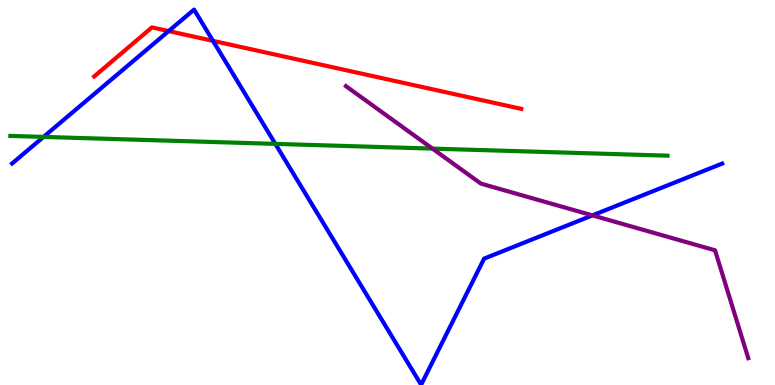[{'lines': ['blue', 'red'], 'intersections': [{'x': 2.18, 'y': 9.19}, {'x': 2.75, 'y': 8.94}]}, {'lines': ['green', 'red'], 'intersections': []}, {'lines': ['purple', 'red'], 'intersections': []}, {'lines': ['blue', 'green'], 'intersections': [{'x': 0.562, 'y': 6.44}, {'x': 3.55, 'y': 6.26}]}, {'lines': ['blue', 'purple'], 'intersections': [{'x': 7.64, 'y': 4.41}]}, {'lines': ['green', 'purple'], 'intersections': [{'x': 5.58, 'y': 6.14}]}]